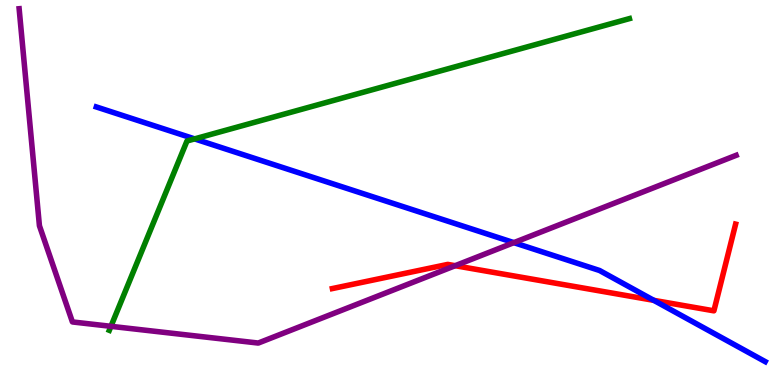[{'lines': ['blue', 'red'], 'intersections': [{'x': 8.44, 'y': 2.2}]}, {'lines': ['green', 'red'], 'intersections': []}, {'lines': ['purple', 'red'], 'intersections': [{'x': 5.87, 'y': 3.1}]}, {'lines': ['blue', 'green'], 'intersections': [{'x': 2.51, 'y': 6.39}]}, {'lines': ['blue', 'purple'], 'intersections': [{'x': 6.63, 'y': 3.7}]}, {'lines': ['green', 'purple'], 'intersections': [{'x': 1.43, 'y': 1.52}]}]